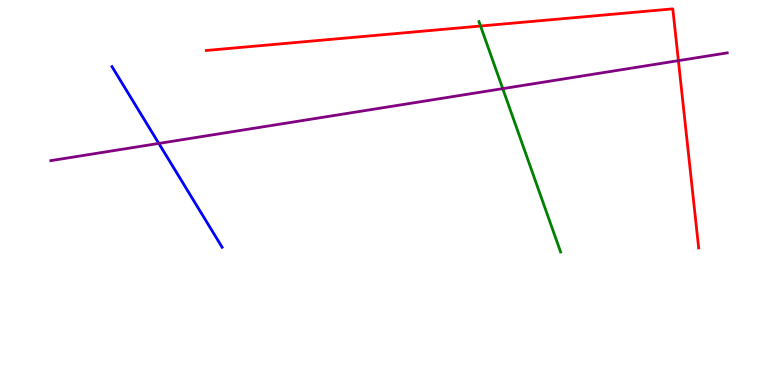[{'lines': ['blue', 'red'], 'intersections': []}, {'lines': ['green', 'red'], 'intersections': [{'x': 6.2, 'y': 9.32}]}, {'lines': ['purple', 'red'], 'intersections': [{'x': 8.75, 'y': 8.42}]}, {'lines': ['blue', 'green'], 'intersections': []}, {'lines': ['blue', 'purple'], 'intersections': [{'x': 2.05, 'y': 6.27}]}, {'lines': ['green', 'purple'], 'intersections': [{'x': 6.49, 'y': 7.7}]}]